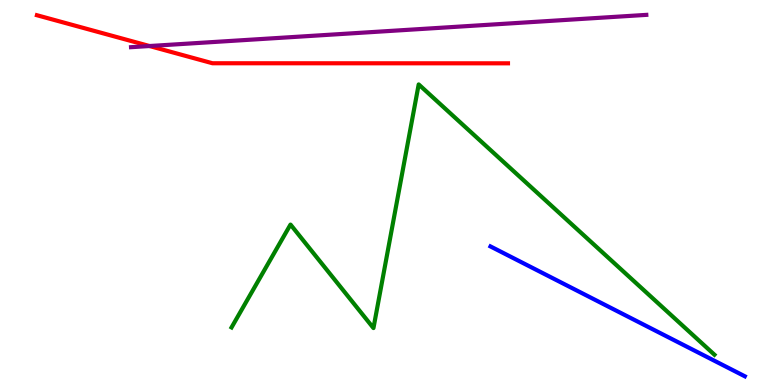[{'lines': ['blue', 'red'], 'intersections': []}, {'lines': ['green', 'red'], 'intersections': []}, {'lines': ['purple', 'red'], 'intersections': [{'x': 1.93, 'y': 8.8}]}, {'lines': ['blue', 'green'], 'intersections': []}, {'lines': ['blue', 'purple'], 'intersections': []}, {'lines': ['green', 'purple'], 'intersections': []}]